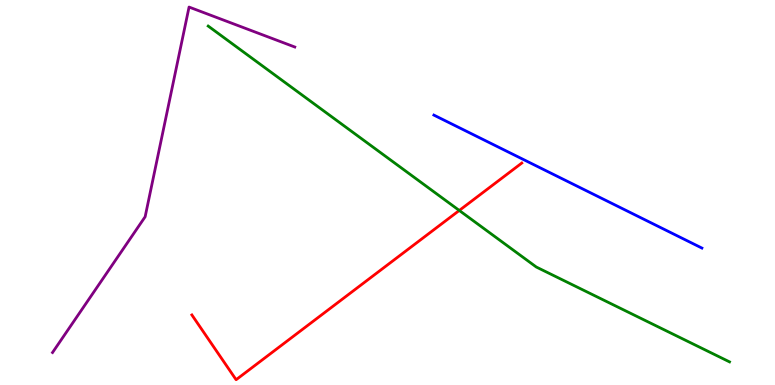[{'lines': ['blue', 'red'], 'intersections': []}, {'lines': ['green', 'red'], 'intersections': [{'x': 5.93, 'y': 4.53}]}, {'lines': ['purple', 'red'], 'intersections': []}, {'lines': ['blue', 'green'], 'intersections': []}, {'lines': ['blue', 'purple'], 'intersections': []}, {'lines': ['green', 'purple'], 'intersections': []}]